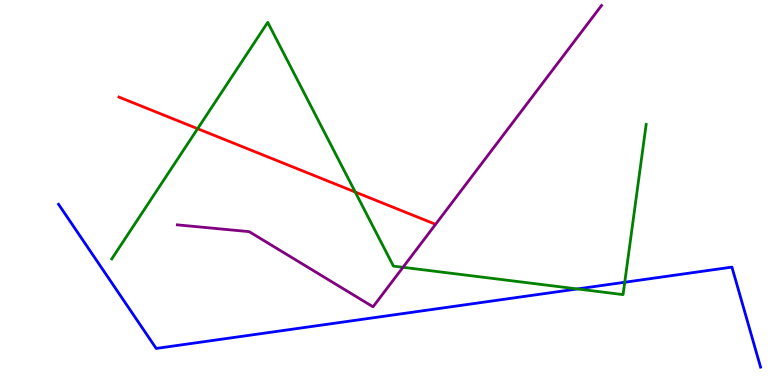[{'lines': ['blue', 'red'], 'intersections': []}, {'lines': ['green', 'red'], 'intersections': [{'x': 2.55, 'y': 6.66}, {'x': 4.58, 'y': 5.01}]}, {'lines': ['purple', 'red'], 'intersections': []}, {'lines': ['blue', 'green'], 'intersections': [{'x': 7.45, 'y': 2.5}, {'x': 8.06, 'y': 2.67}]}, {'lines': ['blue', 'purple'], 'intersections': []}, {'lines': ['green', 'purple'], 'intersections': [{'x': 5.2, 'y': 3.06}]}]